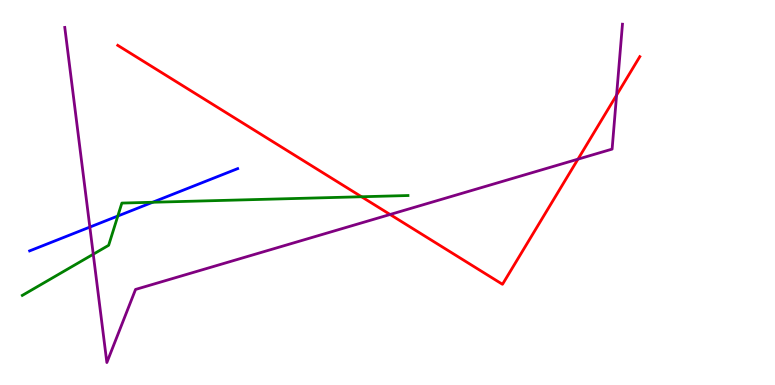[{'lines': ['blue', 'red'], 'intersections': []}, {'lines': ['green', 'red'], 'intersections': [{'x': 4.66, 'y': 4.89}]}, {'lines': ['purple', 'red'], 'intersections': [{'x': 5.03, 'y': 4.43}, {'x': 7.46, 'y': 5.87}, {'x': 7.96, 'y': 7.53}]}, {'lines': ['blue', 'green'], 'intersections': [{'x': 1.52, 'y': 4.39}, {'x': 1.97, 'y': 4.75}]}, {'lines': ['blue', 'purple'], 'intersections': [{'x': 1.16, 'y': 4.1}]}, {'lines': ['green', 'purple'], 'intersections': [{'x': 1.2, 'y': 3.4}]}]